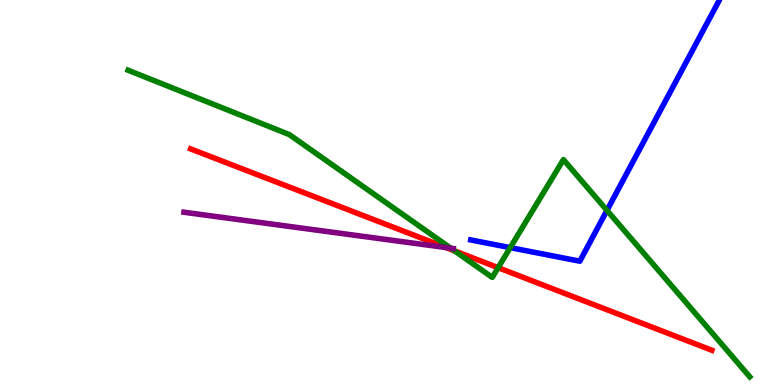[{'lines': ['blue', 'red'], 'intersections': []}, {'lines': ['green', 'red'], 'intersections': [{'x': 5.87, 'y': 3.48}, {'x': 6.43, 'y': 3.05}]}, {'lines': ['purple', 'red'], 'intersections': [{'x': 5.75, 'y': 3.57}]}, {'lines': ['blue', 'green'], 'intersections': [{'x': 6.58, 'y': 3.57}, {'x': 7.83, 'y': 4.54}]}, {'lines': ['blue', 'purple'], 'intersections': []}, {'lines': ['green', 'purple'], 'intersections': [{'x': 5.82, 'y': 3.55}]}]